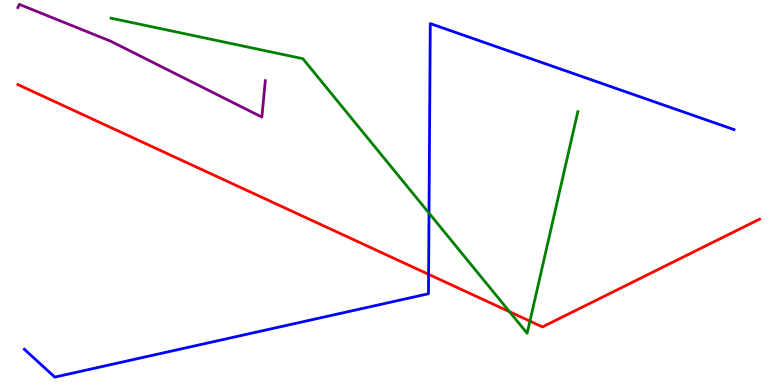[{'lines': ['blue', 'red'], 'intersections': [{'x': 5.53, 'y': 2.87}]}, {'lines': ['green', 'red'], 'intersections': [{'x': 6.57, 'y': 1.9}, {'x': 6.84, 'y': 1.66}]}, {'lines': ['purple', 'red'], 'intersections': []}, {'lines': ['blue', 'green'], 'intersections': [{'x': 5.54, 'y': 4.46}]}, {'lines': ['blue', 'purple'], 'intersections': []}, {'lines': ['green', 'purple'], 'intersections': []}]